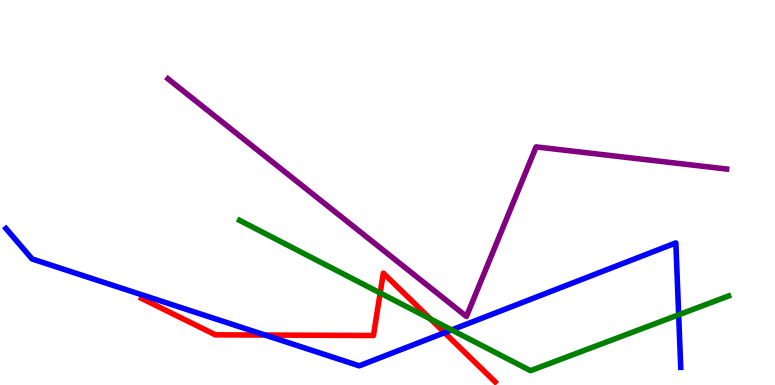[{'lines': ['blue', 'red'], 'intersections': [{'x': 3.42, 'y': 1.3}, {'x': 5.74, 'y': 1.36}]}, {'lines': ['green', 'red'], 'intersections': [{'x': 4.91, 'y': 2.39}, {'x': 5.55, 'y': 1.72}]}, {'lines': ['purple', 'red'], 'intersections': []}, {'lines': ['blue', 'green'], 'intersections': [{'x': 5.83, 'y': 1.43}, {'x': 8.76, 'y': 1.82}]}, {'lines': ['blue', 'purple'], 'intersections': []}, {'lines': ['green', 'purple'], 'intersections': []}]